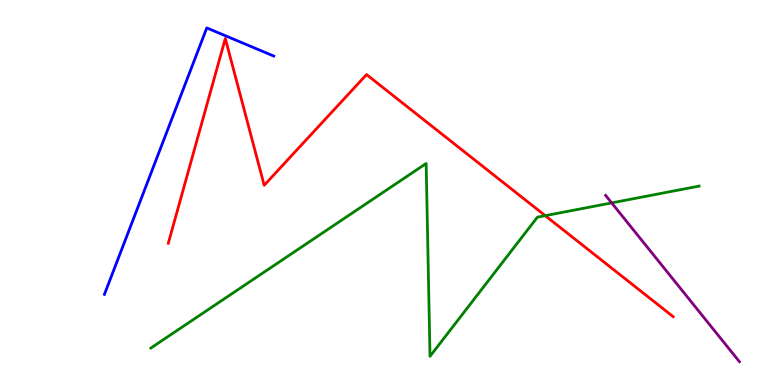[{'lines': ['blue', 'red'], 'intersections': []}, {'lines': ['green', 'red'], 'intersections': [{'x': 7.04, 'y': 4.4}]}, {'lines': ['purple', 'red'], 'intersections': []}, {'lines': ['blue', 'green'], 'intersections': []}, {'lines': ['blue', 'purple'], 'intersections': []}, {'lines': ['green', 'purple'], 'intersections': [{'x': 7.89, 'y': 4.73}]}]